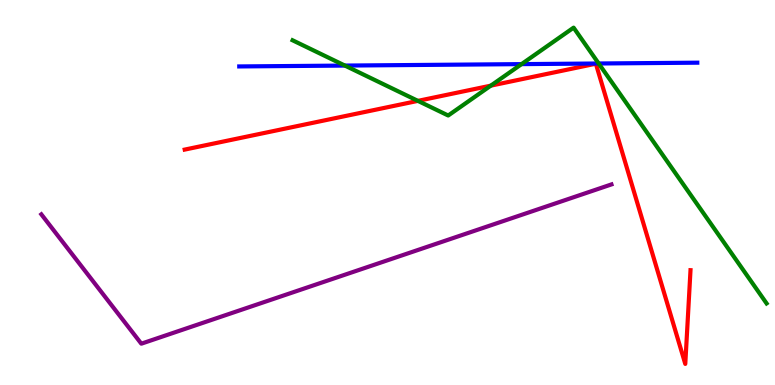[{'lines': ['blue', 'red'], 'intersections': []}, {'lines': ['green', 'red'], 'intersections': [{'x': 5.39, 'y': 7.38}, {'x': 6.33, 'y': 7.78}]}, {'lines': ['purple', 'red'], 'intersections': []}, {'lines': ['blue', 'green'], 'intersections': [{'x': 4.45, 'y': 8.3}, {'x': 6.73, 'y': 8.33}, {'x': 7.72, 'y': 8.35}]}, {'lines': ['blue', 'purple'], 'intersections': []}, {'lines': ['green', 'purple'], 'intersections': []}]